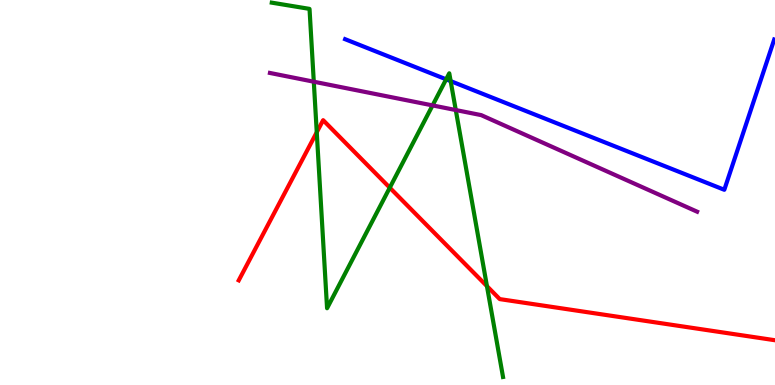[{'lines': ['blue', 'red'], 'intersections': []}, {'lines': ['green', 'red'], 'intersections': [{'x': 4.09, 'y': 6.56}, {'x': 5.03, 'y': 5.12}, {'x': 6.28, 'y': 2.57}]}, {'lines': ['purple', 'red'], 'intersections': []}, {'lines': ['blue', 'green'], 'intersections': [{'x': 5.76, 'y': 7.94}, {'x': 5.81, 'y': 7.89}]}, {'lines': ['blue', 'purple'], 'intersections': []}, {'lines': ['green', 'purple'], 'intersections': [{'x': 4.05, 'y': 7.88}, {'x': 5.58, 'y': 7.26}, {'x': 5.88, 'y': 7.14}]}]